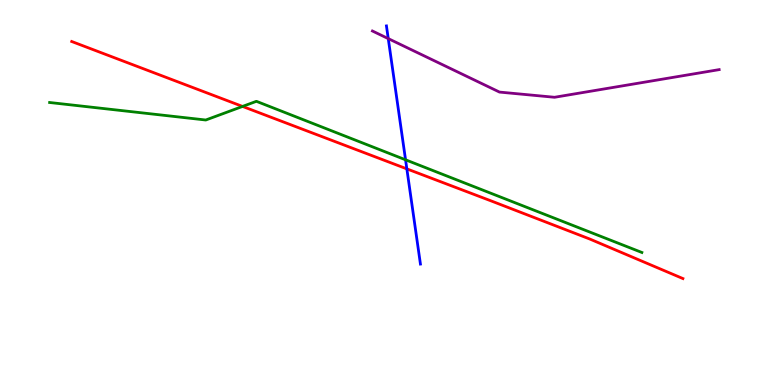[{'lines': ['blue', 'red'], 'intersections': [{'x': 5.25, 'y': 5.61}]}, {'lines': ['green', 'red'], 'intersections': [{'x': 3.13, 'y': 7.24}]}, {'lines': ['purple', 'red'], 'intersections': []}, {'lines': ['blue', 'green'], 'intersections': [{'x': 5.23, 'y': 5.85}]}, {'lines': ['blue', 'purple'], 'intersections': [{'x': 5.01, 'y': 9.0}]}, {'lines': ['green', 'purple'], 'intersections': []}]